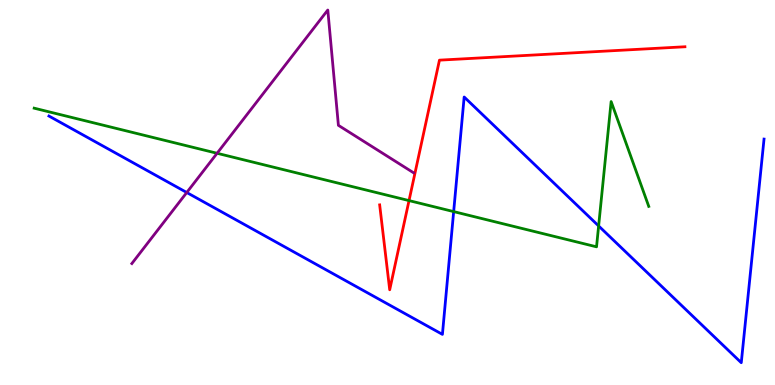[{'lines': ['blue', 'red'], 'intersections': []}, {'lines': ['green', 'red'], 'intersections': [{'x': 5.28, 'y': 4.79}]}, {'lines': ['purple', 'red'], 'intersections': []}, {'lines': ['blue', 'green'], 'intersections': [{'x': 5.85, 'y': 4.5}, {'x': 7.72, 'y': 4.13}]}, {'lines': ['blue', 'purple'], 'intersections': [{'x': 2.41, 'y': 5.0}]}, {'lines': ['green', 'purple'], 'intersections': [{'x': 2.8, 'y': 6.02}]}]